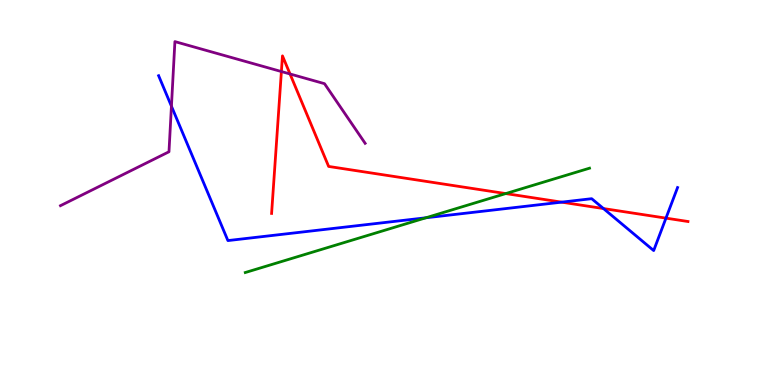[{'lines': ['blue', 'red'], 'intersections': [{'x': 7.25, 'y': 4.75}, {'x': 7.79, 'y': 4.58}, {'x': 8.59, 'y': 4.33}]}, {'lines': ['green', 'red'], 'intersections': [{'x': 6.53, 'y': 4.97}]}, {'lines': ['purple', 'red'], 'intersections': [{'x': 3.63, 'y': 8.14}, {'x': 3.74, 'y': 8.08}]}, {'lines': ['blue', 'green'], 'intersections': [{'x': 5.5, 'y': 4.34}]}, {'lines': ['blue', 'purple'], 'intersections': [{'x': 2.21, 'y': 7.24}]}, {'lines': ['green', 'purple'], 'intersections': []}]